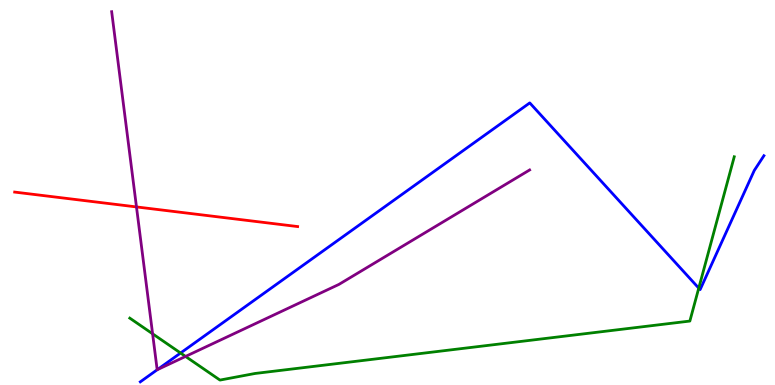[{'lines': ['blue', 'red'], 'intersections': []}, {'lines': ['green', 'red'], 'intersections': []}, {'lines': ['purple', 'red'], 'intersections': [{'x': 1.76, 'y': 4.63}]}, {'lines': ['blue', 'green'], 'intersections': [{'x': 2.33, 'y': 0.831}, {'x': 9.02, 'y': 2.52}]}, {'lines': ['blue', 'purple'], 'intersections': [{'x': 2.03, 'y': 0.397}]}, {'lines': ['green', 'purple'], 'intersections': [{'x': 1.97, 'y': 1.33}, {'x': 2.39, 'y': 0.742}]}]